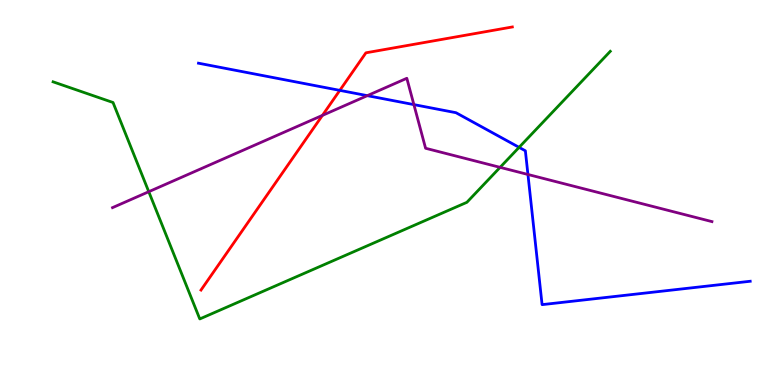[{'lines': ['blue', 'red'], 'intersections': [{'x': 4.38, 'y': 7.65}]}, {'lines': ['green', 'red'], 'intersections': []}, {'lines': ['purple', 'red'], 'intersections': [{'x': 4.16, 'y': 7.0}]}, {'lines': ['blue', 'green'], 'intersections': [{'x': 6.7, 'y': 6.17}]}, {'lines': ['blue', 'purple'], 'intersections': [{'x': 4.74, 'y': 7.52}, {'x': 5.34, 'y': 7.28}, {'x': 6.81, 'y': 5.47}]}, {'lines': ['green', 'purple'], 'intersections': [{'x': 1.92, 'y': 5.02}, {'x': 6.45, 'y': 5.65}]}]